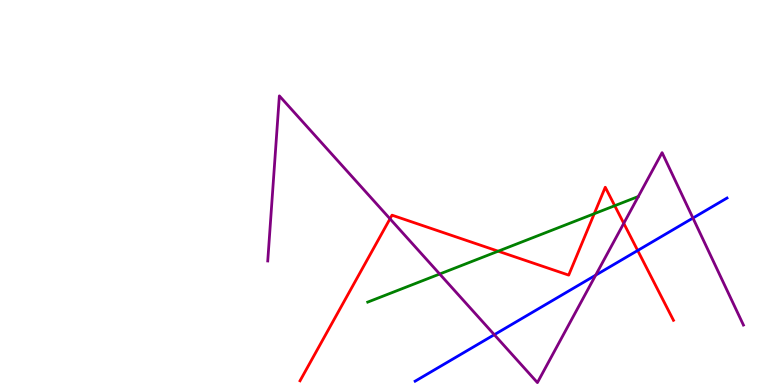[{'lines': ['blue', 'red'], 'intersections': [{'x': 8.23, 'y': 3.49}]}, {'lines': ['green', 'red'], 'intersections': [{'x': 6.43, 'y': 3.48}, {'x': 7.67, 'y': 4.45}, {'x': 7.93, 'y': 4.66}]}, {'lines': ['purple', 'red'], 'intersections': [{'x': 5.03, 'y': 4.32}, {'x': 8.05, 'y': 4.2}]}, {'lines': ['blue', 'green'], 'intersections': []}, {'lines': ['blue', 'purple'], 'intersections': [{'x': 6.38, 'y': 1.31}, {'x': 7.69, 'y': 2.85}, {'x': 8.94, 'y': 4.34}]}, {'lines': ['green', 'purple'], 'intersections': [{'x': 5.67, 'y': 2.88}]}]